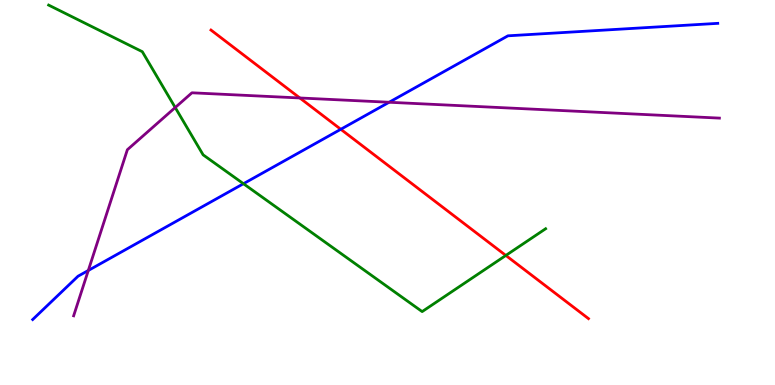[{'lines': ['blue', 'red'], 'intersections': [{'x': 4.4, 'y': 6.64}]}, {'lines': ['green', 'red'], 'intersections': [{'x': 6.53, 'y': 3.37}]}, {'lines': ['purple', 'red'], 'intersections': [{'x': 3.87, 'y': 7.46}]}, {'lines': ['blue', 'green'], 'intersections': [{'x': 3.14, 'y': 5.23}]}, {'lines': ['blue', 'purple'], 'intersections': [{'x': 1.14, 'y': 2.97}, {'x': 5.02, 'y': 7.34}]}, {'lines': ['green', 'purple'], 'intersections': [{'x': 2.26, 'y': 7.21}]}]